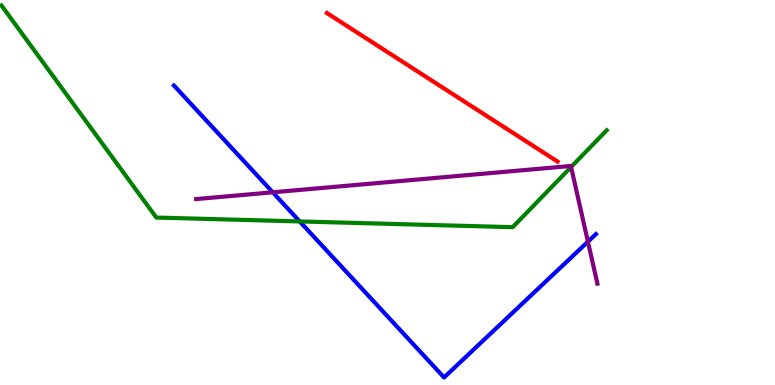[{'lines': ['blue', 'red'], 'intersections': []}, {'lines': ['green', 'red'], 'intersections': []}, {'lines': ['purple', 'red'], 'intersections': []}, {'lines': ['blue', 'green'], 'intersections': [{'x': 3.87, 'y': 4.25}]}, {'lines': ['blue', 'purple'], 'intersections': [{'x': 3.52, 'y': 5.0}, {'x': 7.59, 'y': 3.72}]}, {'lines': ['green', 'purple'], 'intersections': [{'x': 7.37, 'y': 5.66}]}]